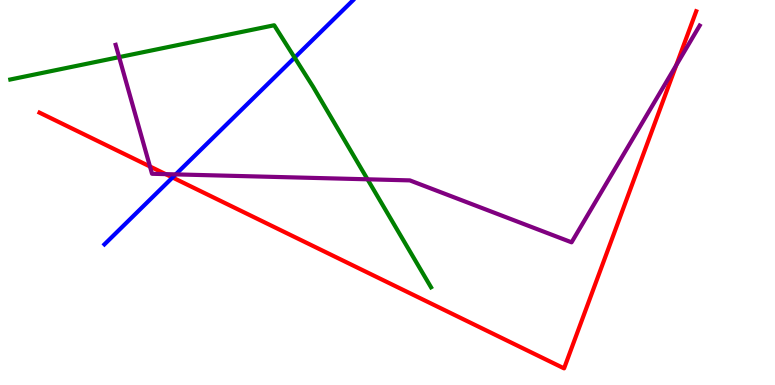[{'lines': ['blue', 'red'], 'intersections': [{'x': 2.23, 'y': 5.39}]}, {'lines': ['green', 'red'], 'intersections': []}, {'lines': ['purple', 'red'], 'intersections': [{'x': 1.94, 'y': 5.68}, {'x': 2.14, 'y': 5.48}, {'x': 8.73, 'y': 8.31}]}, {'lines': ['blue', 'green'], 'intersections': [{'x': 3.8, 'y': 8.5}]}, {'lines': ['blue', 'purple'], 'intersections': [{'x': 2.27, 'y': 5.47}]}, {'lines': ['green', 'purple'], 'intersections': [{'x': 1.54, 'y': 8.52}, {'x': 4.74, 'y': 5.34}]}]